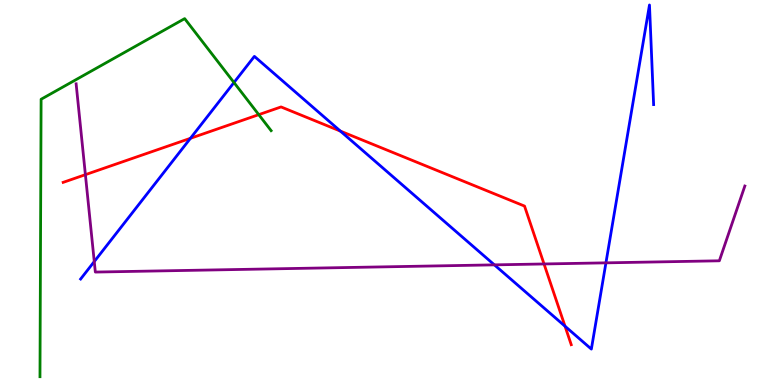[{'lines': ['blue', 'red'], 'intersections': [{'x': 2.46, 'y': 6.41}, {'x': 4.39, 'y': 6.59}, {'x': 7.29, 'y': 1.53}]}, {'lines': ['green', 'red'], 'intersections': [{'x': 3.34, 'y': 7.02}]}, {'lines': ['purple', 'red'], 'intersections': [{'x': 1.1, 'y': 5.46}, {'x': 7.02, 'y': 3.14}]}, {'lines': ['blue', 'green'], 'intersections': [{'x': 3.02, 'y': 7.86}]}, {'lines': ['blue', 'purple'], 'intersections': [{'x': 1.22, 'y': 3.21}, {'x': 6.38, 'y': 3.12}, {'x': 7.82, 'y': 3.17}]}, {'lines': ['green', 'purple'], 'intersections': []}]